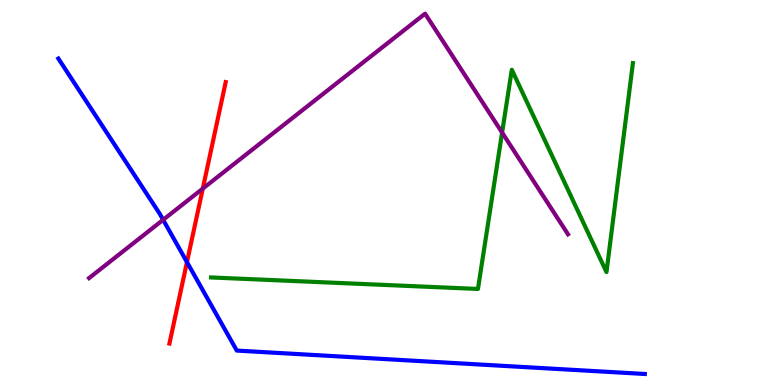[{'lines': ['blue', 'red'], 'intersections': [{'x': 2.41, 'y': 3.19}]}, {'lines': ['green', 'red'], 'intersections': []}, {'lines': ['purple', 'red'], 'intersections': [{'x': 2.62, 'y': 5.1}]}, {'lines': ['blue', 'green'], 'intersections': []}, {'lines': ['blue', 'purple'], 'intersections': [{'x': 2.1, 'y': 4.29}]}, {'lines': ['green', 'purple'], 'intersections': [{'x': 6.48, 'y': 6.56}]}]